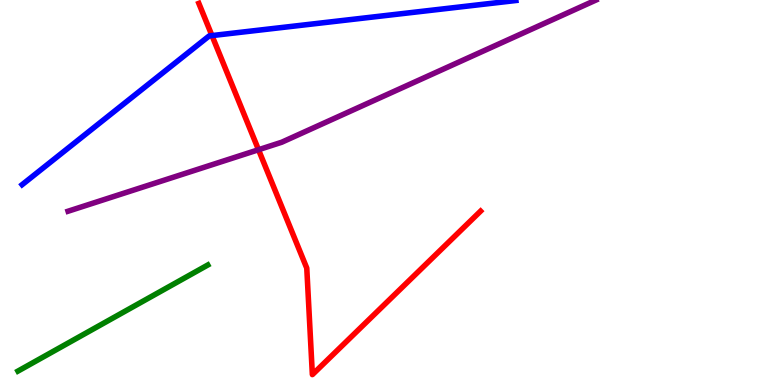[{'lines': ['blue', 'red'], 'intersections': [{'x': 2.74, 'y': 9.08}]}, {'lines': ['green', 'red'], 'intersections': []}, {'lines': ['purple', 'red'], 'intersections': [{'x': 3.34, 'y': 6.11}]}, {'lines': ['blue', 'green'], 'intersections': []}, {'lines': ['blue', 'purple'], 'intersections': []}, {'lines': ['green', 'purple'], 'intersections': []}]